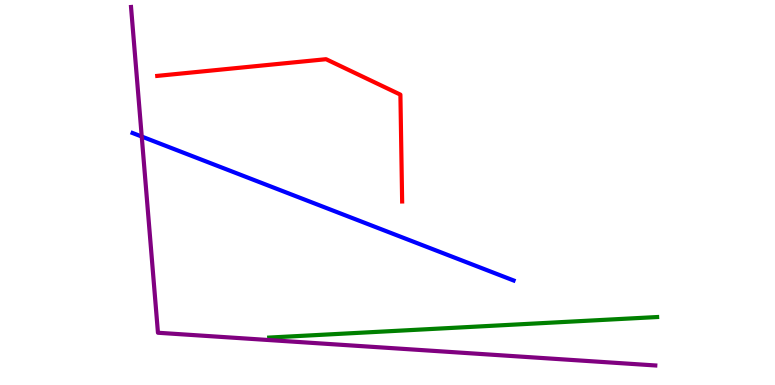[{'lines': ['blue', 'red'], 'intersections': []}, {'lines': ['green', 'red'], 'intersections': []}, {'lines': ['purple', 'red'], 'intersections': []}, {'lines': ['blue', 'green'], 'intersections': []}, {'lines': ['blue', 'purple'], 'intersections': [{'x': 1.83, 'y': 6.45}]}, {'lines': ['green', 'purple'], 'intersections': []}]